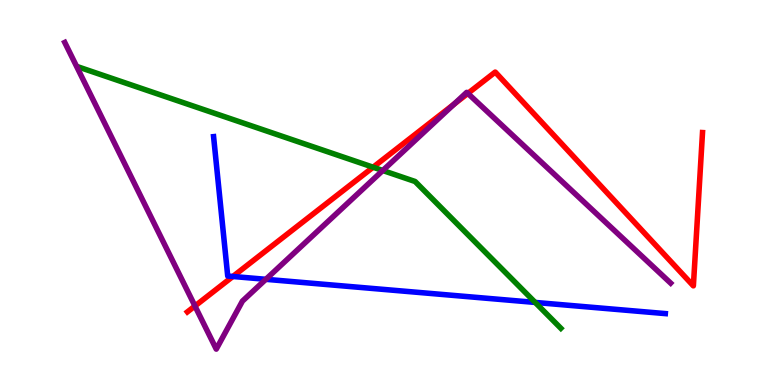[{'lines': ['blue', 'red'], 'intersections': [{'x': 3.0, 'y': 2.82}]}, {'lines': ['green', 'red'], 'intersections': [{'x': 4.81, 'y': 5.66}]}, {'lines': ['purple', 'red'], 'intersections': [{'x': 2.52, 'y': 2.05}, {'x': 5.86, 'y': 7.29}, {'x': 6.04, 'y': 7.57}]}, {'lines': ['blue', 'green'], 'intersections': [{'x': 6.91, 'y': 2.14}]}, {'lines': ['blue', 'purple'], 'intersections': [{'x': 3.43, 'y': 2.75}]}, {'lines': ['green', 'purple'], 'intersections': [{'x': 4.94, 'y': 5.57}]}]